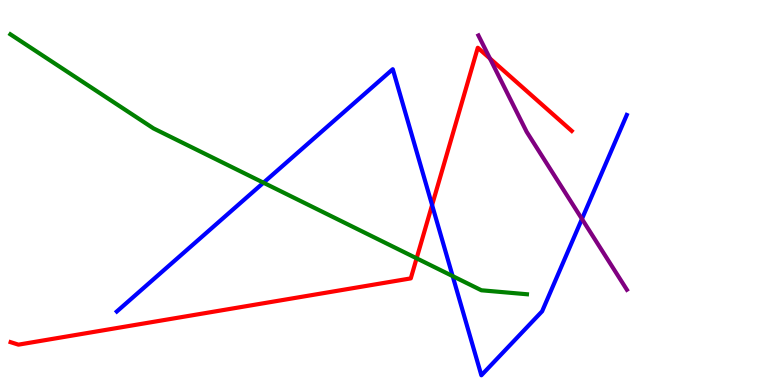[{'lines': ['blue', 'red'], 'intersections': [{'x': 5.58, 'y': 4.67}]}, {'lines': ['green', 'red'], 'intersections': [{'x': 5.38, 'y': 3.29}]}, {'lines': ['purple', 'red'], 'intersections': [{'x': 6.32, 'y': 8.48}]}, {'lines': ['blue', 'green'], 'intersections': [{'x': 3.4, 'y': 5.25}, {'x': 5.84, 'y': 2.83}]}, {'lines': ['blue', 'purple'], 'intersections': [{'x': 7.51, 'y': 4.31}]}, {'lines': ['green', 'purple'], 'intersections': []}]